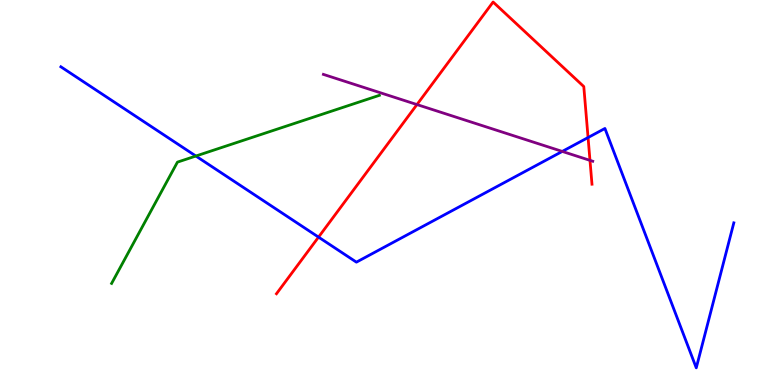[{'lines': ['blue', 'red'], 'intersections': [{'x': 4.11, 'y': 3.84}, {'x': 7.59, 'y': 6.43}]}, {'lines': ['green', 'red'], 'intersections': []}, {'lines': ['purple', 'red'], 'intersections': [{'x': 5.38, 'y': 7.28}, {'x': 7.61, 'y': 5.83}]}, {'lines': ['blue', 'green'], 'intersections': [{'x': 2.53, 'y': 5.95}]}, {'lines': ['blue', 'purple'], 'intersections': [{'x': 7.26, 'y': 6.07}]}, {'lines': ['green', 'purple'], 'intersections': []}]